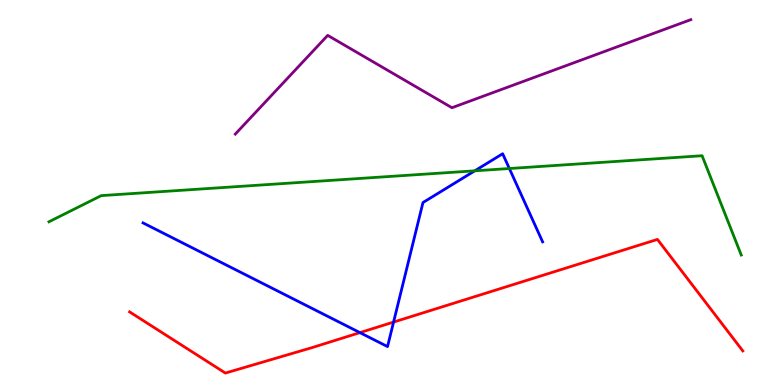[{'lines': ['blue', 'red'], 'intersections': [{'x': 4.64, 'y': 1.36}, {'x': 5.08, 'y': 1.63}]}, {'lines': ['green', 'red'], 'intersections': []}, {'lines': ['purple', 'red'], 'intersections': []}, {'lines': ['blue', 'green'], 'intersections': [{'x': 6.13, 'y': 5.56}, {'x': 6.57, 'y': 5.62}]}, {'lines': ['blue', 'purple'], 'intersections': []}, {'lines': ['green', 'purple'], 'intersections': []}]